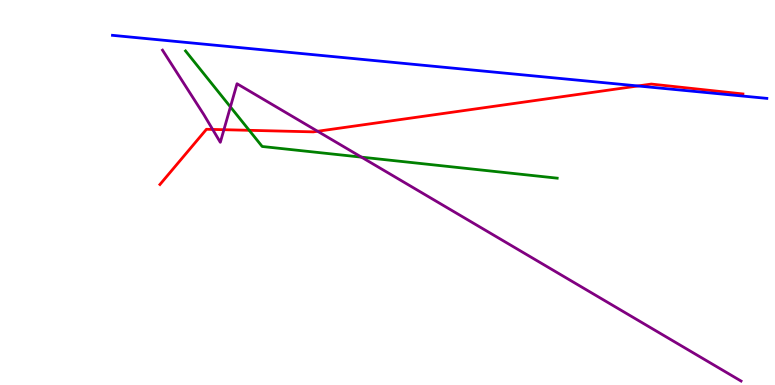[{'lines': ['blue', 'red'], 'intersections': [{'x': 8.23, 'y': 7.77}]}, {'lines': ['green', 'red'], 'intersections': [{'x': 3.22, 'y': 6.62}]}, {'lines': ['purple', 'red'], 'intersections': [{'x': 2.74, 'y': 6.64}, {'x': 2.89, 'y': 6.63}, {'x': 4.1, 'y': 6.59}]}, {'lines': ['blue', 'green'], 'intersections': []}, {'lines': ['blue', 'purple'], 'intersections': []}, {'lines': ['green', 'purple'], 'intersections': [{'x': 2.97, 'y': 7.22}, {'x': 4.66, 'y': 5.92}]}]